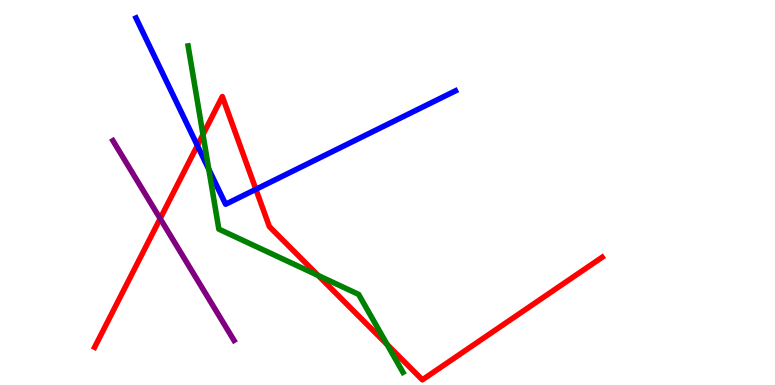[{'lines': ['blue', 'red'], 'intersections': [{'x': 2.55, 'y': 6.22}, {'x': 3.3, 'y': 5.08}]}, {'lines': ['green', 'red'], 'intersections': [{'x': 2.62, 'y': 6.51}, {'x': 4.11, 'y': 2.84}, {'x': 5.0, 'y': 1.05}]}, {'lines': ['purple', 'red'], 'intersections': [{'x': 2.07, 'y': 4.32}]}, {'lines': ['blue', 'green'], 'intersections': [{'x': 2.69, 'y': 5.6}]}, {'lines': ['blue', 'purple'], 'intersections': []}, {'lines': ['green', 'purple'], 'intersections': []}]